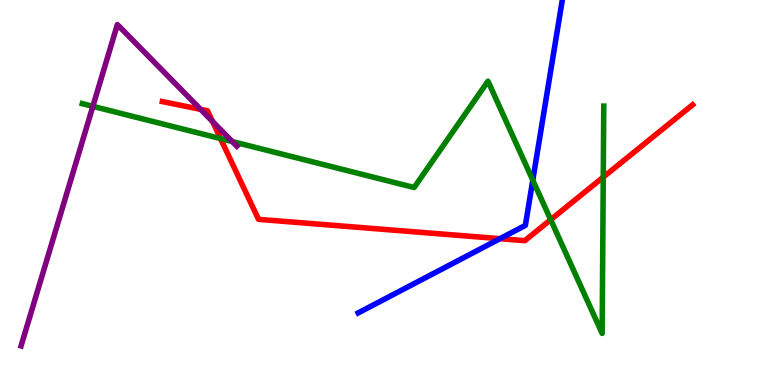[{'lines': ['blue', 'red'], 'intersections': [{'x': 6.45, 'y': 3.8}]}, {'lines': ['green', 'red'], 'intersections': [{'x': 2.85, 'y': 6.4}, {'x': 7.11, 'y': 4.29}, {'x': 7.78, 'y': 5.4}]}, {'lines': ['purple', 'red'], 'intersections': [{'x': 2.59, 'y': 7.16}, {'x': 2.74, 'y': 6.85}]}, {'lines': ['blue', 'green'], 'intersections': [{'x': 6.87, 'y': 5.32}]}, {'lines': ['blue', 'purple'], 'intersections': []}, {'lines': ['green', 'purple'], 'intersections': [{'x': 1.2, 'y': 7.24}, {'x': 3.0, 'y': 6.32}]}]